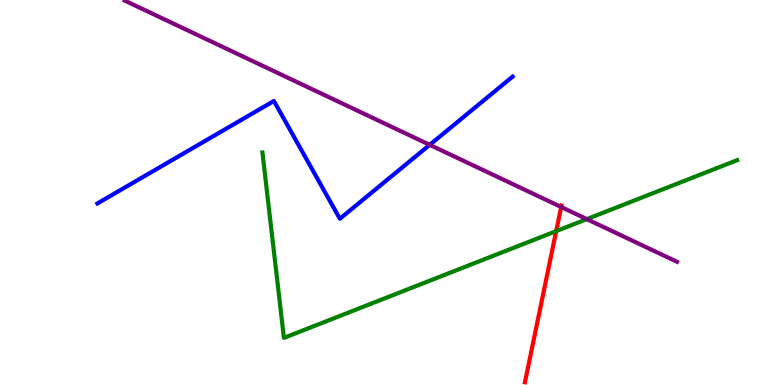[{'lines': ['blue', 'red'], 'intersections': []}, {'lines': ['green', 'red'], 'intersections': [{'x': 7.18, 'y': 4.0}]}, {'lines': ['purple', 'red'], 'intersections': [{'x': 7.24, 'y': 4.62}]}, {'lines': ['blue', 'green'], 'intersections': []}, {'lines': ['blue', 'purple'], 'intersections': [{'x': 5.54, 'y': 6.24}]}, {'lines': ['green', 'purple'], 'intersections': [{'x': 7.57, 'y': 4.31}]}]